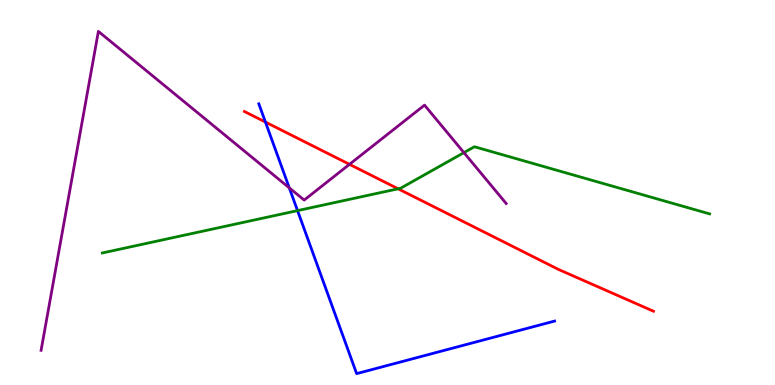[{'lines': ['blue', 'red'], 'intersections': [{'x': 3.42, 'y': 6.83}]}, {'lines': ['green', 'red'], 'intersections': [{'x': 5.14, 'y': 5.1}]}, {'lines': ['purple', 'red'], 'intersections': [{'x': 4.51, 'y': 5.73}]}, {'lines': ['blue', 'green'], 'intersections': [{'x': 3.84, 'y': 4.53}]}, {'lines': ['blue', 'purple'], 'intersections': [{'x': 3.73, 'y': 5.12}]}, {'lines': ['green', 'purple'], 'intersections': [{'x': 5.99, 'y': 6.04}]}]